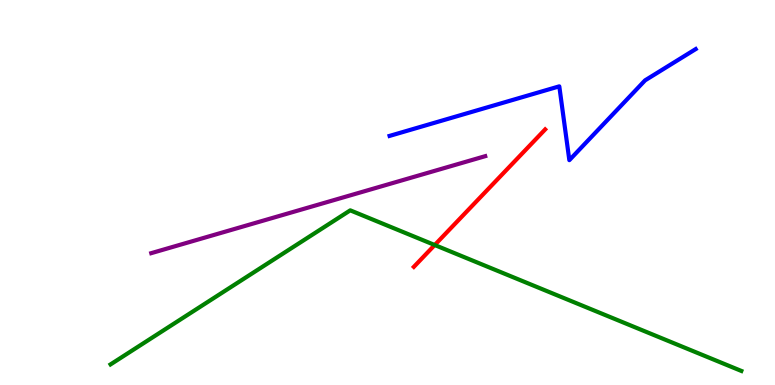[{'lines': ['blue', 'red'], 'intersections': []}, {'lines': ['green', 'red'], 'intersections': [{'x': 5.61, 'y': 3.64}]}, {'lines': ['purple', 'red'], 'intersections': []}, {'lines': ['blue', 'green'], 'intersections': []}, {'lines': ['blue', 'purple'], 'intersections': []}, {'lines': ['green', 'purple'], 'intersections': []}]